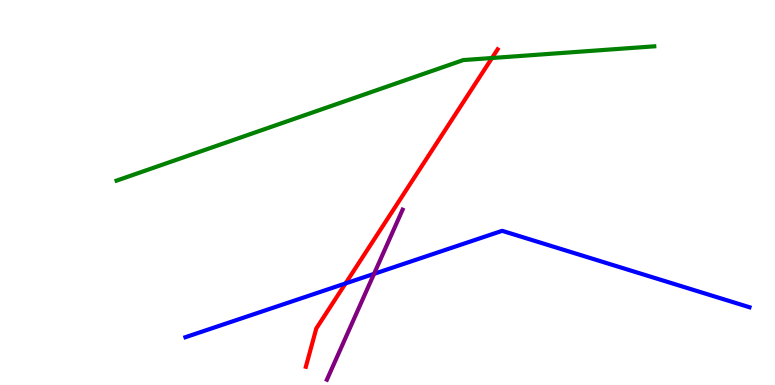[{'lines': ['blue', 'red'], 'intersections': [{'x': 4.46, 'y': 2.64}]}, {'lines': ['green', 'red'], 'intersections': [{'x': 6.35, 'y': 8.49}]}, {'lines': ['purple', 'red'], 'intersections': []}, {'lines': ['blue', 'green'], 'intersections': []}, {'lines': ['blue', 'purple'], 'intersections': [{'x': 4.83, 'y': 2.89}]}, {'lines': ['green', 'purple'], 'intersections': []}]